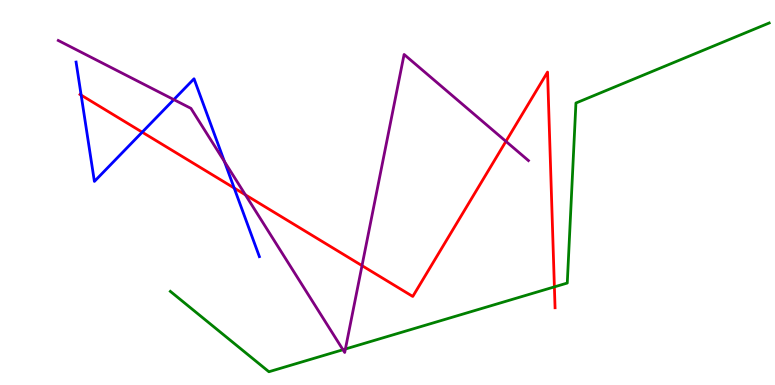[{'lines': ['blue', 'red'], 'intersections': [{'x': 1.05, 'y': 7.53}, {'x': 1.83, 'y': 6.57}, {'x': 3.02, 'y': 5.12}]}, {'lines': ['green', 'red'], 'intersections': [{'x': 7.15, 'y': 2.55}]}, {'lines': ['purple', 'red'], 'intersections': [{'x': 3.17, 'y': 4.94}, {'x': 4.67, 'y': 3.1}, {'x': 6.53, 'y': 6.33}]}, {'lines': ['blue', 'green'], 'intersections': []}, {'lines': ['blue', 'purple'], 'intersections': [{'x': 2.24, 'y': 7.41}, {'x': 2.9, 'y': 5.8}]}, {'lines': ['green', 'purple'], 'intersections': [{'x': 4.43, 'y': 0.916}, {'x': 4.46, 'y': 0.935}]}]